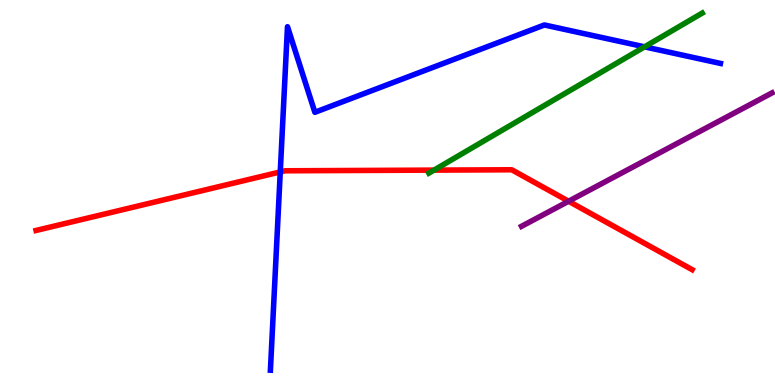[{'lines': ['blue', 'red'], 'intersections': [{'x': 3.62, 'y': 5.53}]}, {'lines': ['green', 'red'], 'intersections': [{'x': 5.6, 'y': 5.58}]}, {'lines': ['purple', 'red'], 'intersections': [{'x': 7.34, 'y': 4.77}]}, {'lines': ['blue', 'green'], 'intersections': [{'x': 8.32, 'y': 8.78}]}, {'lines': ['blue', 'purple'], 'intersections': []}, {'lines': ['green', 'purple'], 'intersections': []}]